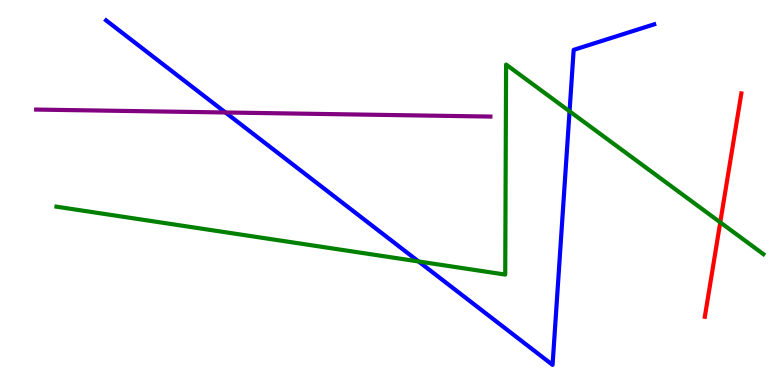[{'lines': ['blue', 'red'], 'intersections': []}, {'lines': ['green', 'red'], 'intersections': [{'x': 9.29, 'y': 4.22}]}, {'lines': ['purple', 'red'], 'intersections': []}, {'lines': ['blue', 'green'], 'intersections': [{'x': 5.4, 'y': 3.21}, {'x': 7.35, 'y': 7.11}]}, {'lines': ['blue', 'purple'], 'intersections': [{'x': 2.91, 'y': 7.08}]}, {'lines': ['green', 'purple'], 'intersections': []}]